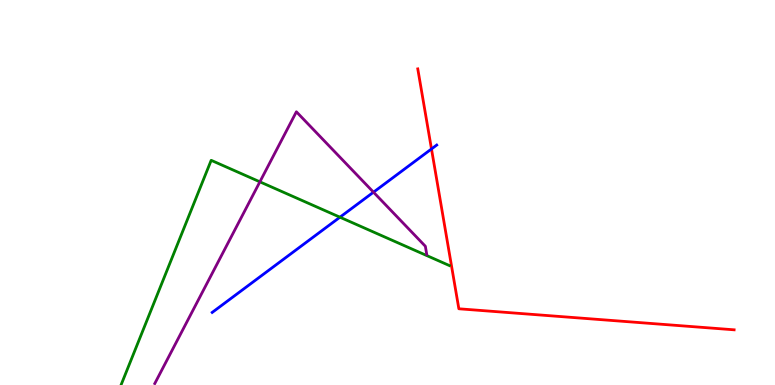[{'lines': ['blue', 'red'], 'intersections': [{'x': 5.57, 'y': 6.13}]}, {'lines': ['green', 'red'], 'intersections': []}, {'lines': ['purple', 'red'], 'intersections': []}, {'lines': ['blue', 'green'], 'intersections': [{'x': 4.39, 'y': 4.36}]}, {'lines': ['blue', 'purple'], 'intersections': [{'x': 4.82, 'y': 5.01}]}, {'lines': ['green', 'purple'], 'intersections': [{'x': 3.35, 'y': 5.28}]}]